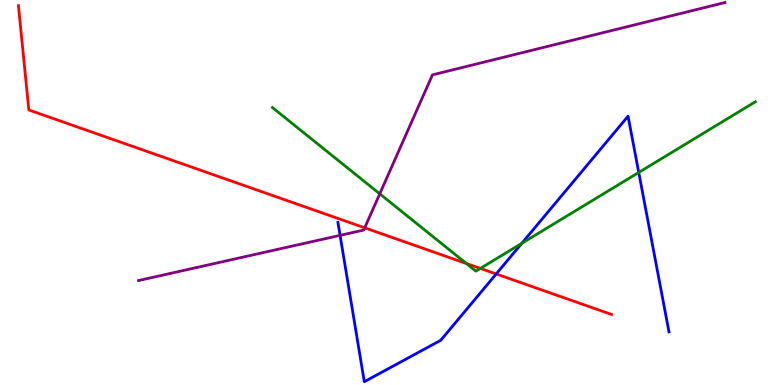[{'lines': ['blue', 'red'], 'intersections': [{'x': 6.4, 'y': 2.88}]}, {'lines': ['green', 'red'], 'intersections': [{'x': 6.02, 'y': 3.16}, {'x': 6.2, 'y': 3.03}]}, {'lines': ['purple', 'red'], 'intersections': [{'x': 4.71, 'y': 4.08}]}, {'lines': ['blue', 'green'], 'intersections': [{'x': 6.73, 'y': 3.68}, {'x': 8.24, 'y': 5.52}]}, {'lines': ['blue', 'purple'], 'intersections': [{'x': 4.39, 'y': 3.89}]}, {'lines': ['green', 'purple'], 'intersections': [{'x': 4.9, 'y': 4.97}]}]